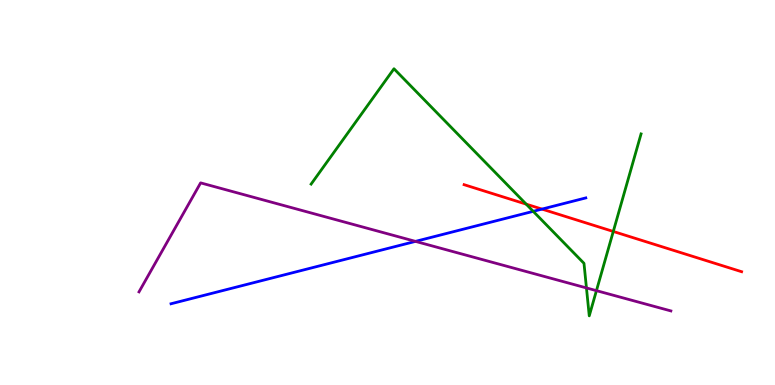[{'lines': ['blue', 'red'], 'intersections': [{'x': 6.99, 'y': 4.57}]}, {'lines': ['green', 'red'], 'intersections': [{'x': 6.79, 'y': 4.7}, {'x': 7.91, 'y': 3.99}]}, {'lines': ['purple', 'red'], 'intersections': []}, {'lines': ['blue', 'green'], 'intersections': [{'x': 6.88, 'y': 4.51}]}, {'lines': ['blue', 'purple'], 'intersections': [{'x': 5.36, 'y': 3.73}]}, {'lines': ['green', 'purple'], 'intersections': [{'x': 7.57, 'y': 2.52}, {'x': 7.7, 'y': 2.45}]}]